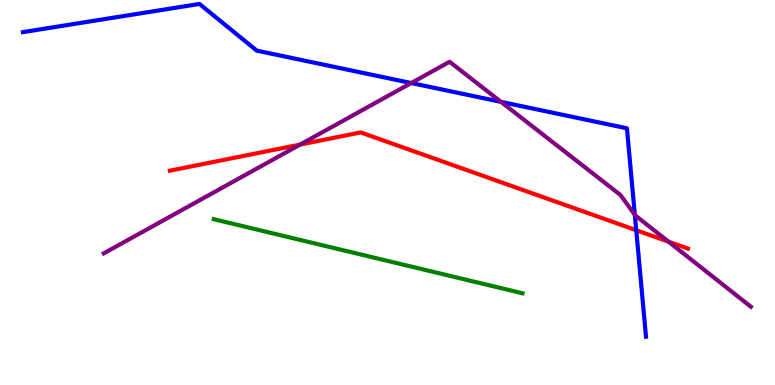[{'lines': ['blue', 'red'], 'intersections': [{'x': 8.21, 'y': 4.02}]}, {'lines': ['green', 'red'], 'intersections': []}, {'lines': ['purple', 'red'], 'intersections': [{'x': 3.87, 'y': 6.25}, {'x': 8.63, 'y': 3.72}]}, {'lines': ['blue', 'green'], 'intersections': []}, {'lines': ['blue', 'purple'], 'intersections': [{'x': 5.31, 'y': 7.84}, {'x': 6.46, 'y': 7.35}, {'x': 8.19, 'y': 4.42}]}, {'lines': ['green', 'purple'], 'intersections': []}]